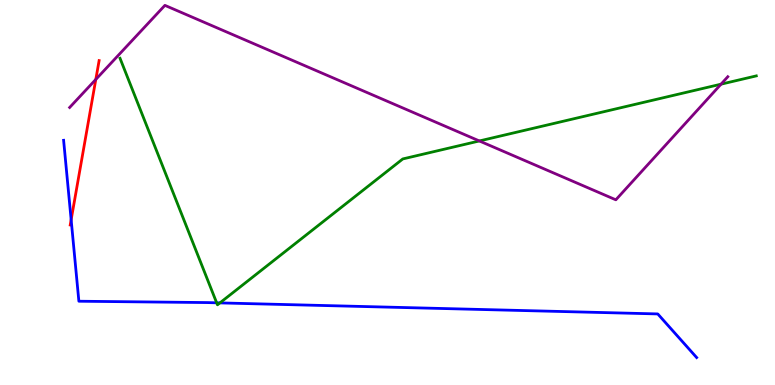[{'lines': ['blue', 'red'], 'intersections': [{'x': 0.918, 'y': 4.29}]}, {'lines': ['green', 'red'], 'intersections': []}, {'lines': ['purple', 'red'], 'intersections': [{'x': 1.24, 'y': 7.94}]}, {'lines': ['blue', 'green'], 'intersections': [{'x': 2.8, 'y': 2.13}, {'x': 2.84, 'y': 2.13}]}, {'lines': ['blue', 'purple'], 'intersections': []}, {'lines': ['green', 'purple'], 'intersections': [{'x': 6.19, 'y': 6.34}, {'x': 9.3, 'y': 7.81}]}]